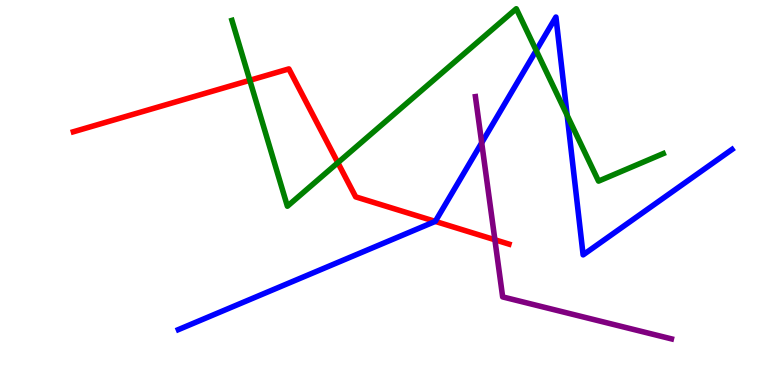[{'lines': ['blue', 'red'], 'intersections': [{'x': 5.62, 'y': 4.25}]}, {'lines': ['green', 'red'], 'intersections': [{'x': 3.22, 'y': 7.91}, {'x': 4.36, 'y': 5.77}]}, {'lines': ['purple', 'red'], 'intersections': [{'x': 6.39, 'y': 3.77}]}, {'lines': ['blue', 'green'], 'intersections': [{'x': 6.92, 'y': 8.69}, {'x': 7.32, 'y': 7.0}]}, {'lines': ['blue', 'purple'], 'intersections': [{'x': 6.22, 'y': 6.29}]}, {'lines': ['green', 'purple'], 'intersections': []}]